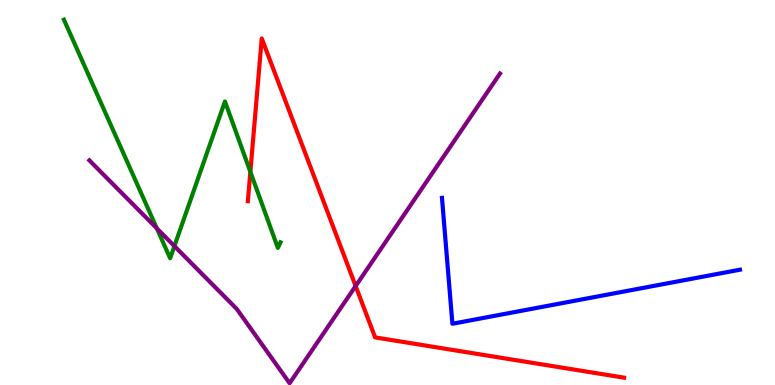[{'lines': ['blue', 'red'], 'intersections': []}, {'lines': ['green', 'red'], 'intersections': [{'x': 3.23, 'y': 5.54}]}, {'lines': ['purple', 'red'], 'intersections': [{'x': 4.59, 'y': 2.57}]}, {'lines': ['blue', 'green'], 'intersections': []}, {'lines': ['blue', 'purple'], 'intersections': []}, {'lines': ['green', 'purple'], 'intersections': [{'x': 2.02, 'y': 4.07}, {'x': 2.25, 'y': 3.61}]}]